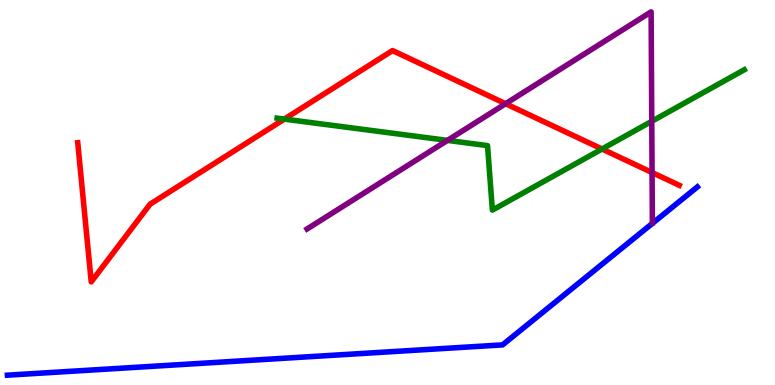[{'lines': ['blue', 'red'], 'intersections': []}, {'lines': ['green', 'red'], 'intersections': [{'x': 3.67, 'y': 6.91}, {'x': 7.77, 'y': 6.13}]}, {'lines': ['purple', 'red'], 'intersections': [{'x': 6.52, 'y': 7.31}, {'x': 8.41, 'y': 5.52}]}, {'lines': ['blue', 'green'], 'intersections': []}, {'lines': ['blue', 'purple'], 'intersections': []}, {'lines': ['green', 'purple'], 'intersections': [{'x': 5.77, 'y': 6.35}, {'x': 8.41, 'y': 6.85}]}]